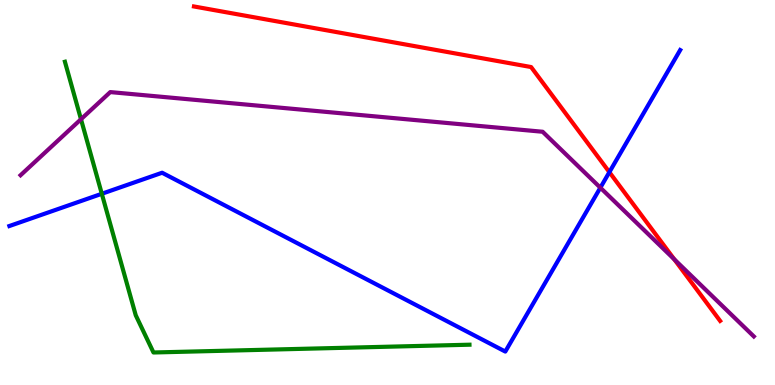[{'lines': ['blue', 'red'], 'intersections': [{'x': 7.86, 'y': 5.53}]}, {'lines': ['green', 'red'], 'intersections': []}, {'lines': ['purple', 'red'], 'intersections': [{'x': 8.7, 'y': 3.26}]}, {'lines': ['blue', 'green'], 'intersections': [{'x': 1.31, 'y': 4.97}]}, {'lines': ['blue', 'purple'], 'intersections': [{'x': 7.75, 'y': 5.12}]}, {'lines': ['green', 'purple'], 'intersections': [{'x': 1.04, 'y': 6.9}]}]